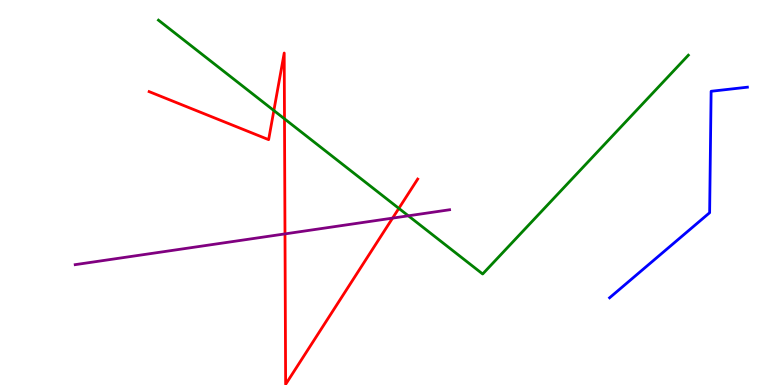[{'lines': ['blue', 'red'], 'intersections': []}, {'lines': ['green', 'red'], 'intersections': [{'x': 3.53, 'y': 7.13}, {'x': 3.67, 'y': 6.91}, {'x': 5.15, 'y': 4.59}]}, {'lines': ['purple', 'red'], 'intersections': [{'x': 3.68, 'y': 3.92}, {'x': 5.07, 'y': 4.33}]}, {'lines': ['blue', 'green'], 'intersections': []}, {'lines': ['blue', 'purple'], 'intersections': []}, {'lines': ['green', 'purple'], 'intersections': [{'x': 5.27, 'y': 4.39}]}]